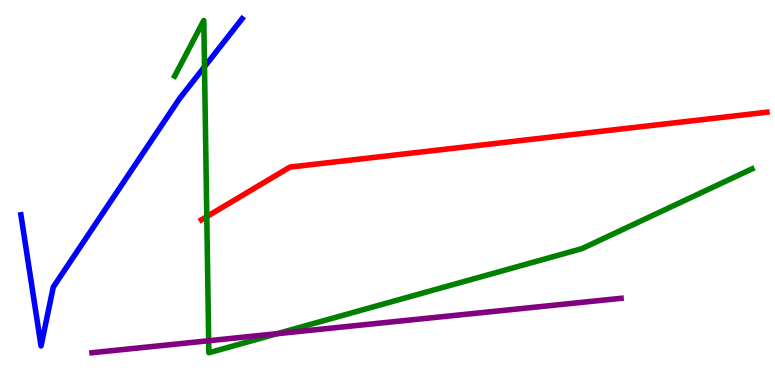[{'lines': ['blue', 'red'], 'intersections': []}, {'lines': ['green', 'red'], 'intersections': [{'x': 2.67, 'y': 4.37}]}, {'lines': ['purple', 'red'], 'intersections': []}, {'lines': ['blue', 'green'], 'intersections': [{'x': 2.64, 'y': 8.27}]}, {'lines': ['blue', 'purple'], 'intersections': []}, {'lines': ['green', 'purple'], 'intersections': [{'x': 2.69, 'y': 1.15}, {'x': 3.58, 'y': 1.33}]}]